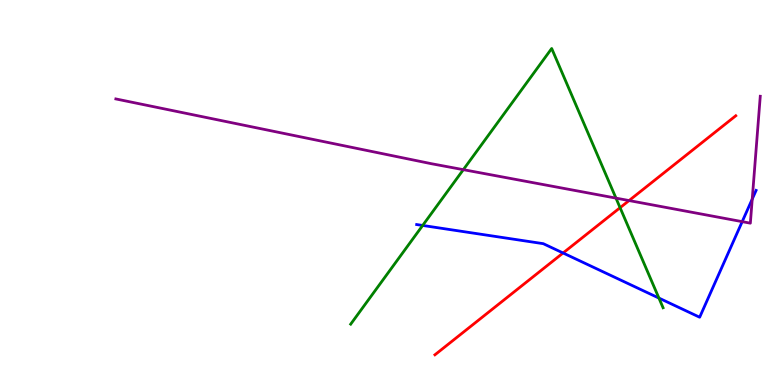[{'lines': ['blue', 'red'], 'intersections': [{'x': 7.27, 'y': 3.43}]}, {'lines': ['green', 'red'], 'intersections': [{'x': 8.0, 'y': 4.61}]}, {'lines': ['purple', 'red'], 'intersections': [{'x': 8.12, 'y': 4.79}]}, {'lines': ['blue', 'green'], 'intersections': [{'x': 5.45, 'y': 4.14}, {'x': 8.5, 'y': 2.26}]}, {'lines': ['blue', 'purple'], 'intersections': [{'x': 9.58, 'y': 4.24}, {'x': 9.71, 'y': 4.83}]}, {'lines': ['green', 'purple'], 'intersections': [{'x': 5.98, 'y': 5.59}, {'x': 7.95, 'y': 4.85}]}]